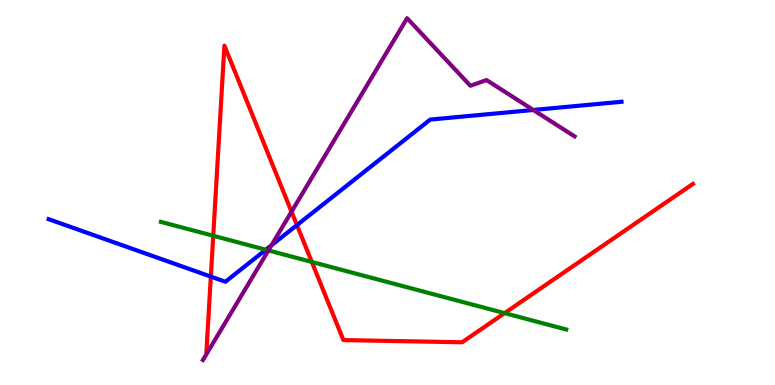[{'lines': ['blue', 'red'], 'intersections': [{'x': 2.72, 'y': 2.82}, {'x': 3.83, 'y': 4.15}]}, {'lines': ['green', 'red'], 'intersections': [{'x': 2.75, 'y': 3.88}, {'x': 4.02, 'y': 3.2}, {'x': 6.51, 'y': 1.87}]}, {'lines': ['purple', 'red'], 'intersections': [{'x': 3.76, 'y': 4.5}]}, {'lines': ['blue', 'green'], 'intersections': [{'x': 3.43, 'y': 3.51}]}, {'lines': ['blue', 'purple'], 'intersections': [{'x': 3.5, 'y': 3.63}, {'x': 6.88, 'y': 7.14}]}, {'lines': ['green', 'purple'], 'intersections': [{'x': 3.46, 'y': 3.5}]}]